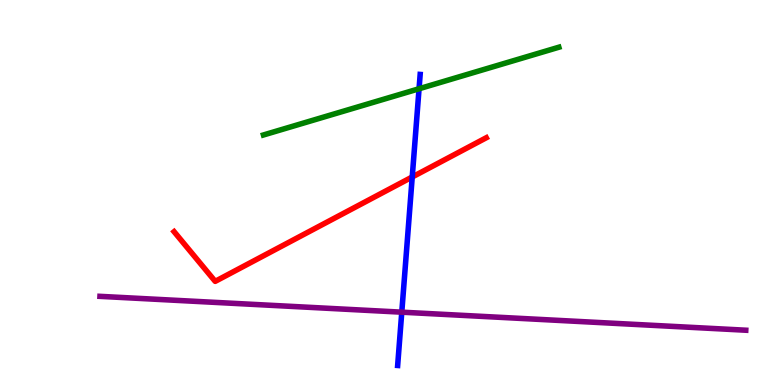[{'lines': ['blue', 'red'], 'intersections': [{'x': 5.32, 'y': 5.4}]}, {'lines': ['green', 'red'], 'intersections': []}, {'lines': ['purple', 'red'], 'intersections': []}, {'lines': ['blue', 'green'], 'intersections': [{'x': 5.41, 'y': 7.69}]}, {'lines': ['blue', 'purple'], 'intersections': [{'x': 5.18, 'y': 1.89}]}, {'lines': ['green', 'purple'], 'intersections': []}]